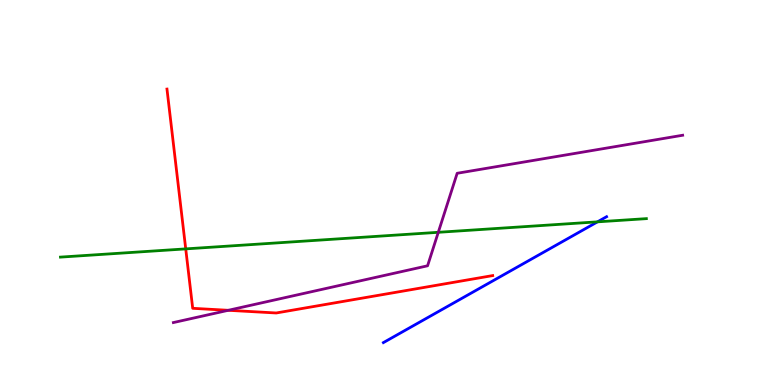[{'lines': ['blue', 'red'], 'intersections': []}, {'lines': ['green', 'red'], 'intersections': [{'x': 2.4, 'y': 3.54}]}, {'lines': ['purple', 'red'], 'intersections': [{'x': 2.95, 'y': 1.94}]}, {'lines': ['blue', 'green'], 'intersections': [{'x': 7.71, 'y': 4.24}]}, {'lines': ['blue', 'purple'], 'intersections': []}, {'lines': ['green', 'purple'], 'intersections': [{'x': 5.66, 'y': 3.97}]}]